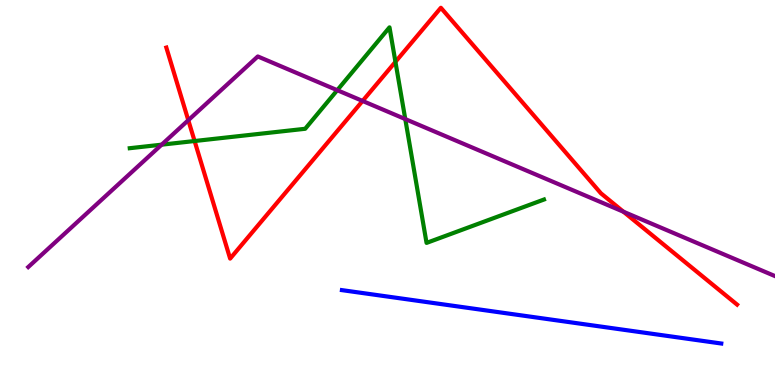[{'lines': ['blue', 'red'], 'intersections': []}, {'lines': ['green', 'red'], 'intersections': [{'x': 2.51, 'y': 6.34}, {'x': 5.1, 'y': 8.39}]}, {'lines': ['purple', 'red'], 'intersections': [{'x': 2.43, 'y': 6.88}, {'x': 4.68, 'y': 7.38}, {'x': 8.04, 'y': 4.5}]}, {'lines': ['blue', 'green'], 'intersections': []}, {'lines': ['blue', 'purple'], 'intersections': []}, {'lines': ['green', 'purple'], 'intersections': [{'x': 2.09, 'y': 6.24}, {'x': 4.35, 'y': 7.66}, {'x': 5.23, 'y': 6.91}]}]